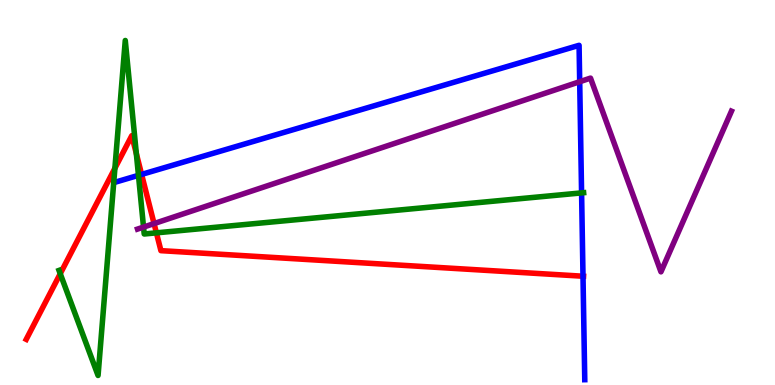[{'lines': ['blue', 'red'], 'intersections': [{'x': 1.83, 'y': 5.47}, {'x': 7.52, 'y': 2.83}]}, {'lines': ['green', 'red'], 'intersections': [{'x': 0.777, 'y': 2.89}, {'x': 1.48, 'y': 5.63}, {'x': 1.76, 'y': 6.01}, {'x': 2.02, 'y': 3.95}]}, {'lines': ['purple', 'red'], 'intersections': [{'x': 1.99, 'y': 4.19}]}, {'lines': ['blue', 'green'], 'intersections': [{'x': 1.79, 'y': 5.45}, {'x': 7.5, 'y': 4.99}]}, {'lines': ['blue', 'purple'], 'intersections': [{'x': 7.48, 'y': 7.88}]}, {'lines': ['green', 'purple'], 'intersections': [{'x': 1.85, 'y': 4.1}]}]